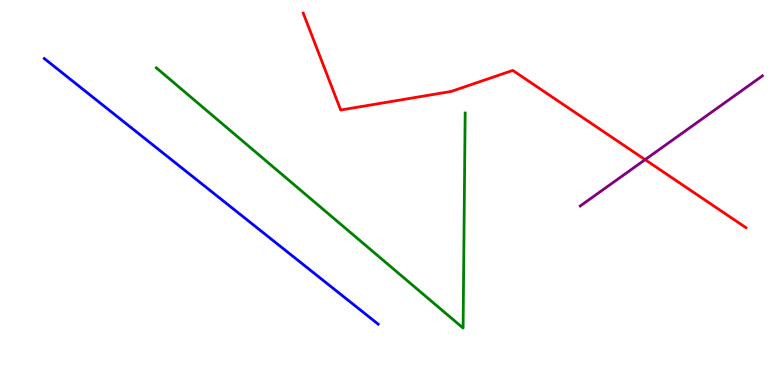[{'lines': ['blue', 'red'], 'intersections': []}, {'lines': ['green', 'red'], 'intersections': []}, {'lines': ['purple', 'red'], 'intersections': [{'x': 8.32, 'y': 5.85}]}, {'lines': ['blue', 'green'], 'intersections': []}, {'lines': ['blue', 'purple'], 'intersections': []}, {'lines': ['green', 'purple'], 'intersections': []}]